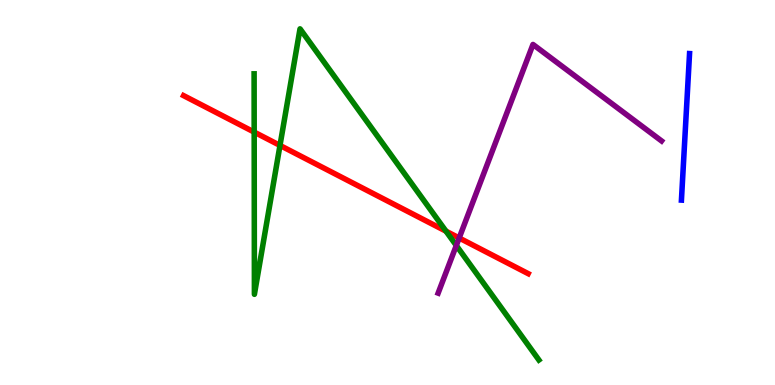[{'lines': ['blue', 'red'], 'intersections': []}, {'lines': ['green', 'red'], 'intersections': [{'x': 3.28, 'y': 6.57}, {'x': 3.61, 'y': 6.22}, {'x': 5.75, 'y': 4.0}]}, {'lines': ['purple', 'red'], 'intersections': [{'x': 5.92, 'y': 3.82}]}, {'lines': ['blue', 'green'], 'intersections': []}, {'lines': ['blue', 'purple'], 'intersections': []}, {'lines': ['green', 'purple'], 'intersections': [{'x': 5.89, 'y': 3.62}]}]